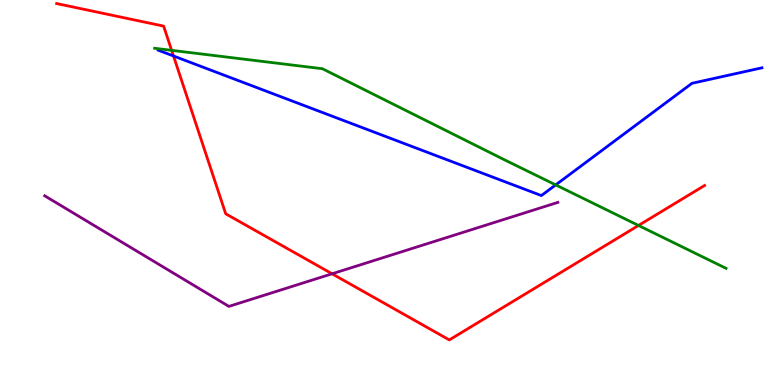[{'lines': ['blue', 'red'], 'intersections': [{'x': 2.24, 'y': 8.55}]}, {'lines': ['green', 'red'], 'intersections': [{'x': 2.21, 'y': 8.69}, {'x': 8.24, 'y': 4.14}]}, {'lines': ['purple', 'red'], 'intersections': [{'x': 4.28, 'y': 2.89}]}, {'lines': ['blue', 'green'], 'intersections': [{'x': 7.17, 'y': 5.2}]}, {'lines': ['blue', 'purple'], 'intersections': []}, {'lines': ['green', 'purple'], 'intersections': []}]